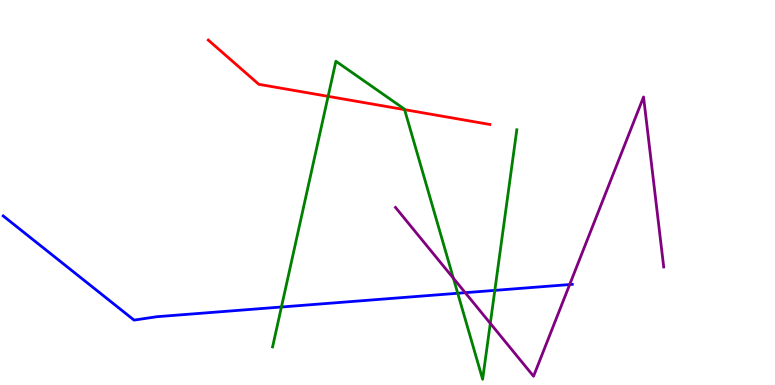[{'lines': ['blue', 'red'], 'intersections': []}, {'lines': ['green', 'red'], 'intersections': [{'x': 4.23, 'y': 7.5}, {'x': 5.22, 'y': 7.15}]}, {'lines': ['purple', 'red'], 'intersections': []}, {'lines': ['blue', 'green'], 'intersections': [{'x': 3.63, 'y': 2.03}, {'x': 5.91, 'y': 2.38}, {'x': 6.38, 'y': 2.46}]}, {'lines': ['blue', 'purple'], 'intersections': [{'x': 6.0, 'y': 2.4}, {'x': 7.35, 'y': 2.61}]}, {'lines': ['green', 'purple'], 'intersections': [{'x': 5.85, 'y': 2.77}, {'x': 6.33, 'y': 1.6}]}]